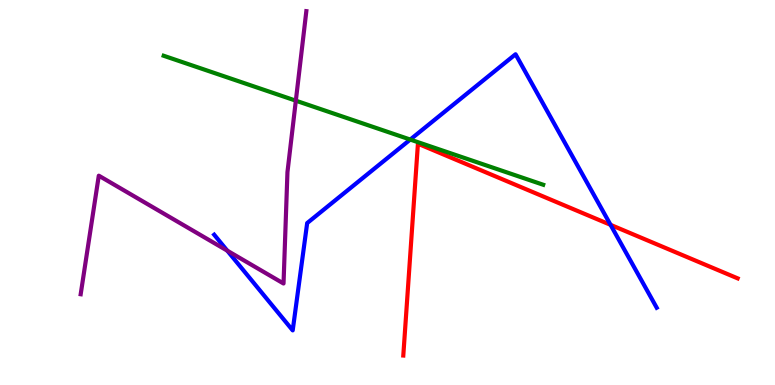[{'lines': ['blue', 'red'], 'intersections': [{'x': 7.88, 'y': 4.16}]}, {'lines': ['green', 'red'], 'intersections': []}, {'lines': ['purple', 'red'], 'intersections': []}, {'lines': ['blue', 'green'], 'intersections': [{'x': 5.29, 'y': 6.37}]}, {'lines': ['blue', 'purple'], 'intersections': [{'x': 2.93, 'y': 3.49}]}, {'lines': ['green', 'purple'], 'intersections': [{'x': 3.82, 'y': 7.38}]}]